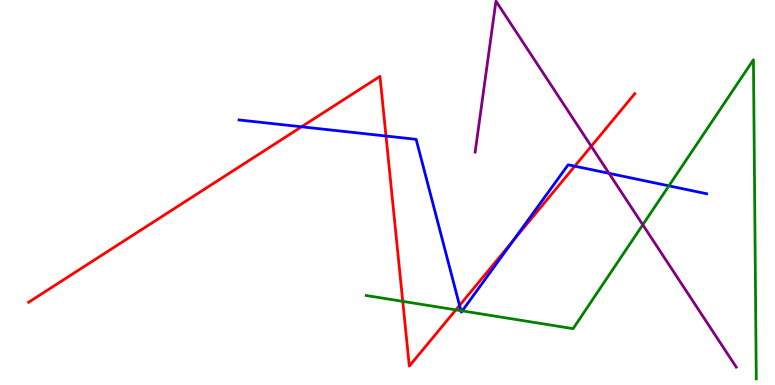[{'lines': ['blue', 'red'], 'intersections': [{'x': 3.89, 'y': 6.71}, {'x': 4.98, 'y': 6.47}, {'x': 5.93, 'y': 2.07}, {'x': 6.62, 'y': 3.76}, {'x': 7.42, 'y': 5.68}]}, {'lines': ['green', 'red'], 'intersections': [{'x': 5.2, 'y': 2.17}, {'x': 5.88, 'y': 1.95}]}, {'lines': ['purple', 'red'], 'intersections': [{'x': 7.63, 'y': 6.2}]}, {'lines': ['blue', 'green'], 'intersections': [{'x': 5.95, 'y': 1.93}, {'x': 5.96, 'y': 1.92}, {'x': 8.63, 'y': 5.17}]}, {'lines': ['blue', 'purple'], 'intersections': [{'x': 7.86, 'y': 5.5}]}, {'lines': ['green', 'purple'], 'intersections': [{'x': 8.29, 'y': 4.16}]}]